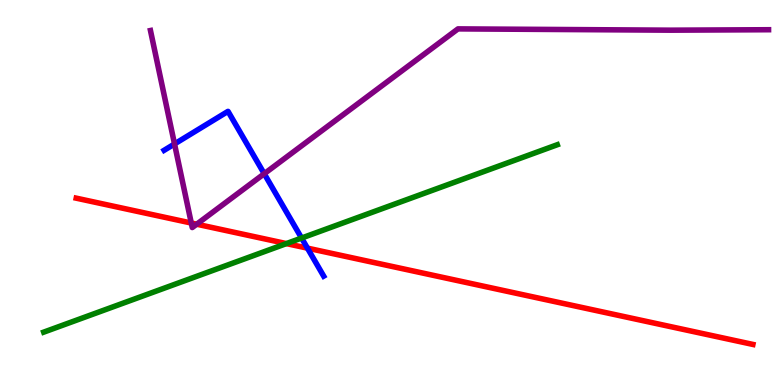[{'lines': ['blue', 'red'], 'intersections': [{'x': 3.97, 'y': 3.55}]}, {'lines': ['green', 'red'], 'intersections': [{'x': 3.7, 'y': 3.67}]}, {'lines': ['purple', 'red'], 'intersections': [{'x': 2.47, 'y': 4.21}, {'x': 2.54, 'y': 4.18}]}, {'lines': ['blue', 'green'], 'intersections': [{'x': 3.89, 'y': 3.82}]}, {'lines': ['blue', 'purple'], 'intersections': [{'x': 2.25, 'y': 6.26}, {'x': 3.41, 'y': 5.49}]}, {'lines': ['green', 'purple'], 'intersections': []}]